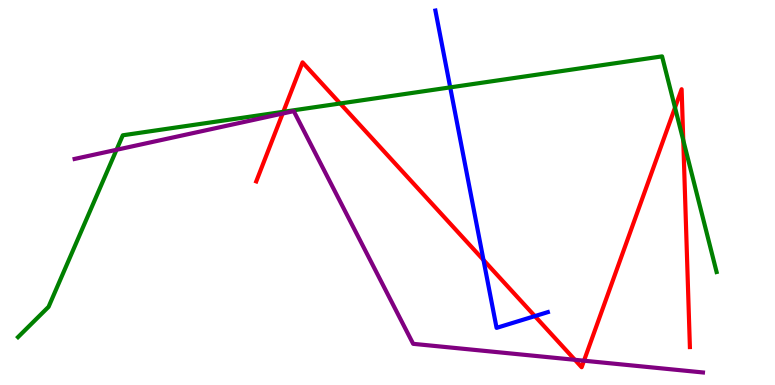[{'lines': ['blue', 'red'], 'intersections': [{'x': 6.24, 'y': 3.25}, {'x': 6.9, 'y': 1.79}]}, {'lines': ['green', 'red'], 'intersections': [{'x': 3.66, 'y': 7.1}, {'x': 4.39, 'y': 7.31}, {'x': 8.71, 'y': 7.21}, {'x': 8.82, 'y': 6.36}]}, {'lines': ['purple', 'red'], 'intersections': [{'x': 3.65, 'y': 7.05}, {'x': 7.42, 'y': 0.654}, {'x': 7.54, 'y': 0.631}]}, {'lines': ['blue', 'green'], 'intersections': [{'x': 5.81, 'y': 7.73}]}, {'lines': ['blue', 'purple'], 'intersections': []}, {'lines': ['green', 'purple'], 'intersections': [{'x': 1.5, 'y': 6.11}]}]